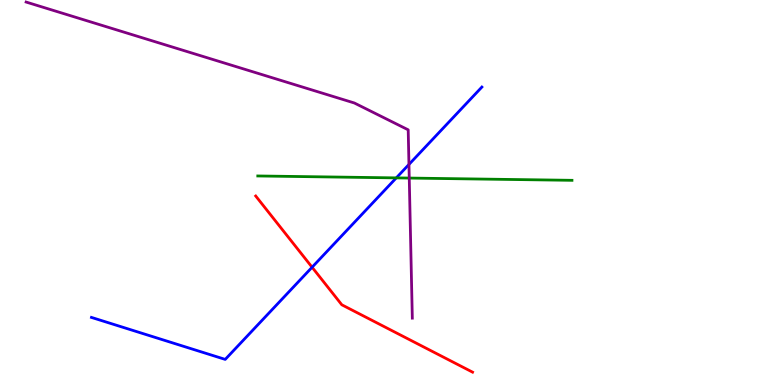[{'lines': ['blue', 'red'], 'intersections': [{'x': 4.03, 'y': 3.06}]}, {'lines': ['green', 'red'], 'intersections': []}, {'lines': ['purple', 'red'], 'intersections': []}, {'lines': ['blue', 'green'], 'intersections': [{'x': 5.11, 'y': 5.38}]}, {'lines': ['blue', 'purple'], 'intersections': [{'x': 5.28, 'y': 5.73}]}, {'lines': ['green', 'purple'], 'intersections': [{'x': 5.28, 'y': 5.37}]}]